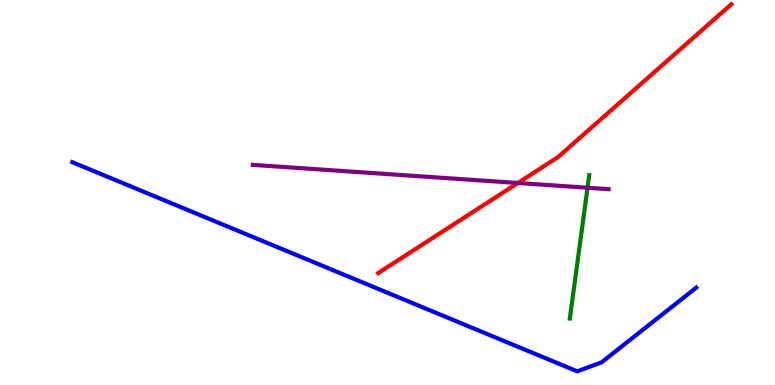[{'lines': ['blue', 'red'], 'intersections': []}, {'lines': ['green', 'red'], 'intersections': []}, {'lines': ['purple', 'red'], 'intersections': [{'x': 6.68, 'y': 5.25}]}, {'lines': ['blue', 'green'], 'intersections': []}, {'lines': ['blue', 'purple'], 'intersections': []}, {'lines': ['green', 'purple'], 'intersections': [{'x': 7.58, 'y': 5.12}]}]